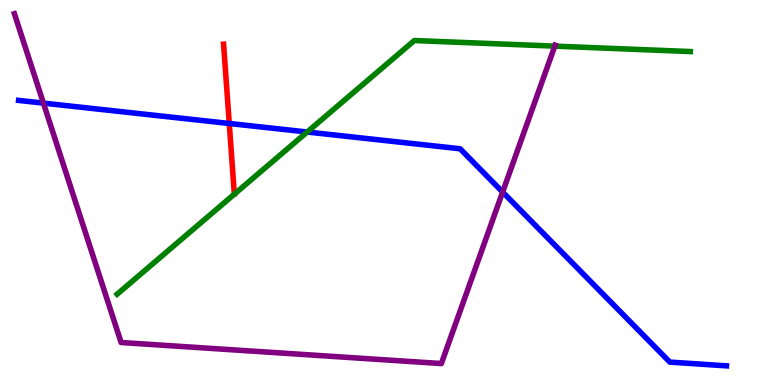[{'lines': ['blue', 'red'], 'intersections': [{'x': 2.96, 'y': 6.79}]}, {'lines': ['green', 'red'], 'intersections': []}, {'lines': ['purple', 'red'], 'intersections': []}, {'lines': ['blue', 'green'], 'intersections': [{'x': 3.96, 'y': 6.57}]}, {'lines': ['blue', 'purple'], 'intersections': [{'x': 0.56, 'y': 7.32}, {'x': 6.49, 'y': 5.01}]}, {'lines': ['green', 'purple'], 'intersections': [{'x': 7.16, 'y': 8.8}]}]